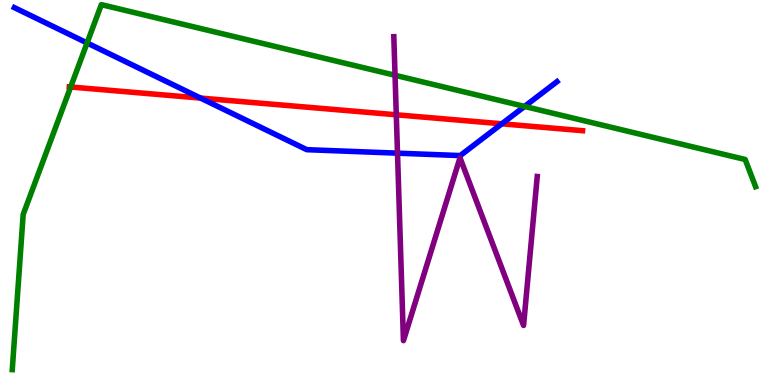[{'lines': ['blue', 'red'], 'intersections': [{'x': 2.59, 'y': 7.45}, {'x': 6.48, 'y': 6.78}]}, {'lines': ['green', 'red'], 'intersections': [{'x': 0.912, 'y': 7.74}]}, {'lines': ['purple', 'red'], 'intersections': [{'x': 5.11, 'y': 7.02}]}, {'lines': ['blue', 'green'], 'intersections': [{'x': 1.12, 'y': 8.88}, {'x': 6.77, 'y': 7.24}]}, {'lines': ['blue', 'purple'], 'intersections': [{'x': 5.13, 'y': 6.02}]}, {'lines': ['green', 'purple'], 'intersections': [{'x': 5.1, 'y': 8.04}]}]